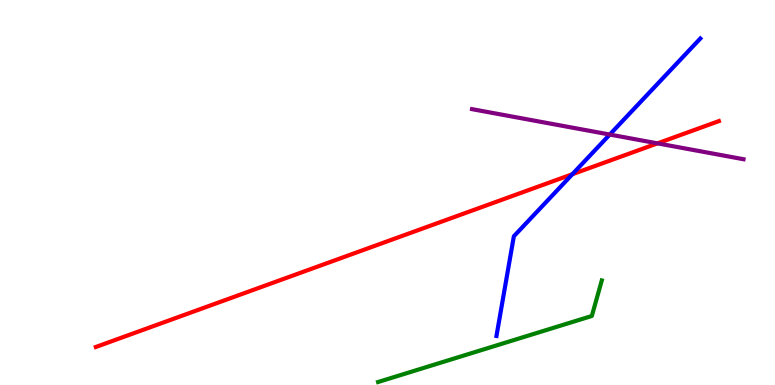[{'lines': ['blue', 'red'], 'intersections': [{'x': 7.39, 'y': 5.47}]}, {'lines': ['green', 'red'], 'intersections': []}, {'lines': ['purple', 'red'], 'intersections': [{'x': 8.48, 'y': 6.28}]}, {'lines': ['blue', 'green'], 'intersections': []}, {'lines': ['blue', 'purple'], 'intersections': [{'x': 7.87, 'y': 6.51}]}, {'lines': ['green', 'purple'], 'intersections': []}]